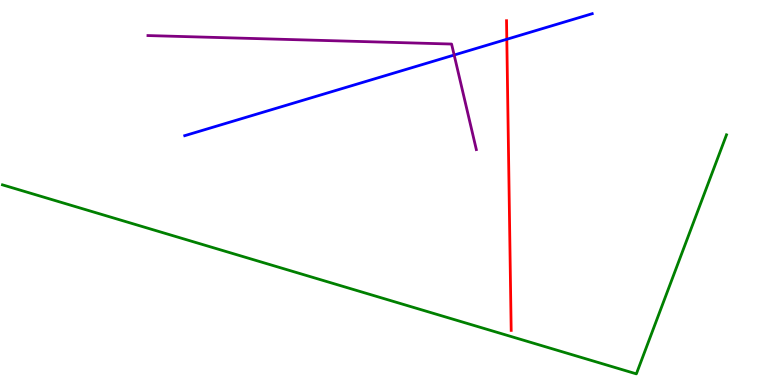[{'lines': ['blue', 'red'], 'intersections': [{'x': 6.54, 'y': 8.98}]}, {'lines': ['green', 'red'], 'intersections': []}, {'lines': ['purple', 'red'], 'intersections': []}, {'lines': ['blue', 'green'], 'intersections': []}, {'lines': ['blue', 'purple'], 'intersections': [{'x': 5.86, 'y': 8.57}]}, {'lines': ['green', 'purple'], 'intersections': []}]